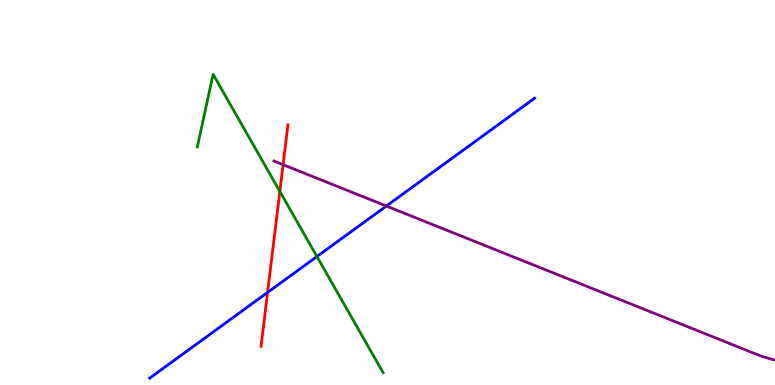[{'lines': ['blue', 'red'], 'intersections': [{'x': 3.45, 'y': 2.4}]}, {'lines': ['green', 'red'], 'intersections': [{'x': 3.61, 'y': 5.03}]}, {'lines': ['purple', 'red'], 'intersections': [{'x': 3.65, 'y': 5.72}]}, {'lines': ['blue', 'green'], 'intersections': [{'x': 4.09, 'y': 3.34}]}, {'lines': ['blue', 'purple'], 'intersections': [{'x': 4.99, 'y': 4.65}]}, {'lines': ['green', 'purple'], 'intersections': []}]